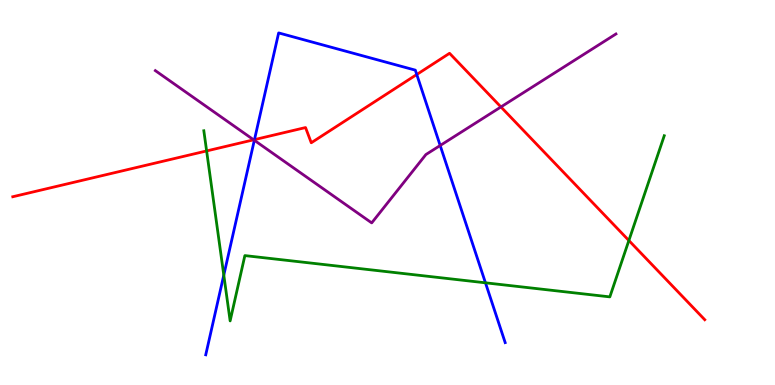[{'lines': ['blue', 'red'], 'intersections': [{'x': 3.28, 'y': 6.37}, {'x': 5.38, 'y': 8.06}]}, {'lines': ['green', 'red'], 'intersections': [{'x': 2.67, 'y': 6.08}, {'x': 8.11, 'y': 3.75}]}, {'lines': ['purple', 'red'], 'intersections': [{'x': 3.27, 'y': 6.37}, {'x': 6.46, 'y': 7.22}]}, {'lines': ['blue', 'green'], 'intersections': [{'x': 2.89, 'y': 2.85}, {'x': 6.26, 'y': 2.65}]}, {'lines': ['blue', 'purple'], 'intersections': [{'x': 3.28, 'y': 6.36}, {'x': 5.68, 'y': 6.22}]}, {'lines': ['green', 'purple'], 'intersections': []}]